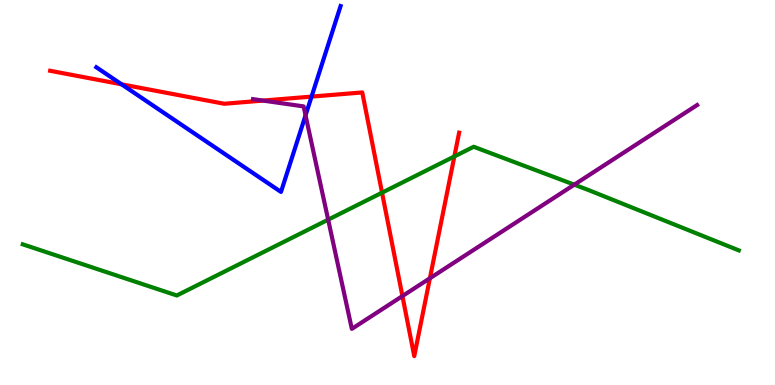[{'lines': ['blue', 'red'], 'intersections': [{'x': 1.57, 'y': 7.81}, {'x': 4.02, 'y': 7.49}]}, {'lines': ['green', 'red'], 'intersections': [{'x': 4.93, 'y': 5.0}, {'x': 5.86, 'y': 5.94}]}, {'lines': ['purple', 'red'], 'intersections': [{'x': 3.39, 'y': 7.39}, {'x': 5.19, 'y': 2.31}, {'x': 5.55, 'y': 2.77}]}, {'lines': ['blue', 'green'], 'intersections': []}, {'lines': ['blue', 'purple'], 'intersections': [{'x': 3.94, 'y': 7.0}]}, {'lines': ['green', 'purple'], 'intersections': [{'x': 4.23, 'y': 4.29}, {'x': 7.41, 'y': 5.2}]}]